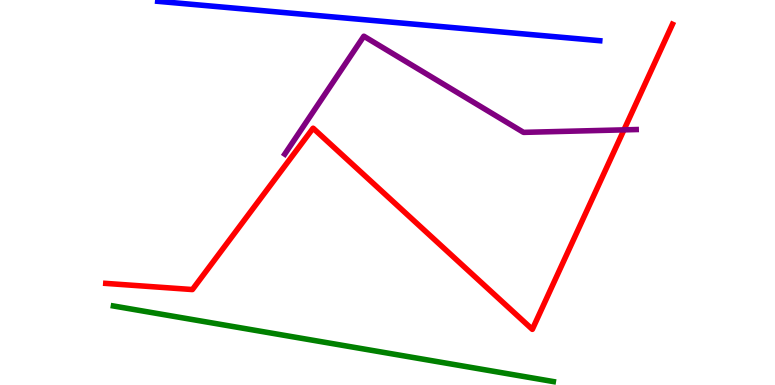[{'lines': ['blue', 'red'], 'intersections': []}, {'lines': ['green', 'red'], 'intersections': []}, {'lines': ['purple', 'red'], 'intersections': [{'x': 8.05, 'y': 6.63}]}, {'lines': ['blue', 'green'], 'intersections': []}, {'lines': ['blue', 'purple'], 'intersections': []}, {'lines': ['green', 'purple'], 'intersections': []}]